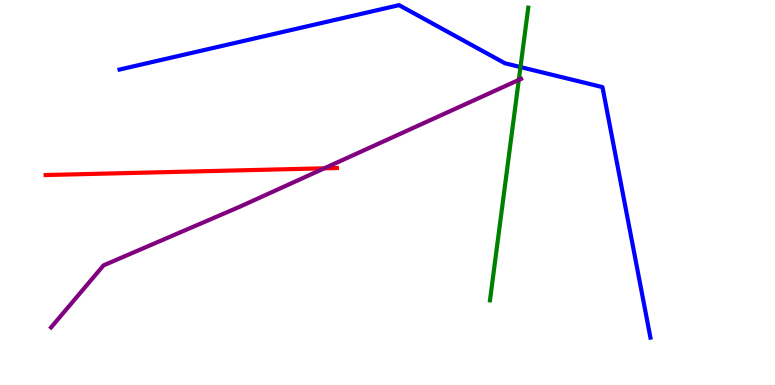[{'lines': ['blue', 'red'], 'intersections': []}, {'lines': ['green', 'red'], 'intersections': []}, {'lines': ['purple', 'red'], 'intersections': [{'x': 4.19, 'y': 5.63}]}, {'lines': ['blue', 'green'], 'intersections': [{'x': 6.72, 'y': 8.26}]}, {'lines': ['blue', 'purple'], 'intersections': []}, {'lines': ['green', 'purple'], 'intersections': [{'x': 6.69, 'y': 7.92}]}]